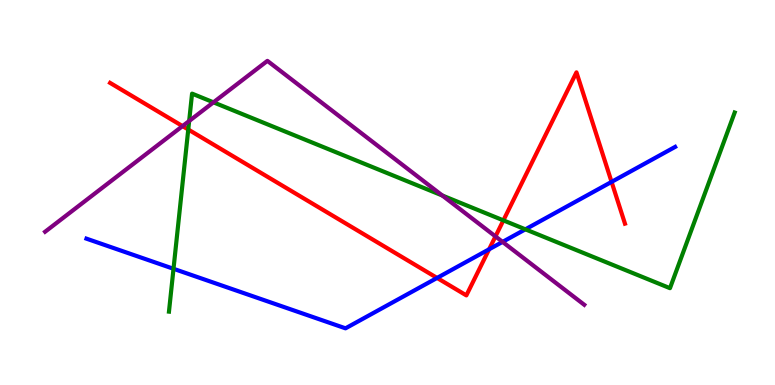[{'lines': ['blue', 'red'], 'intersections': [{'x': 5.64, 'y': 2.78}, {'x': 6.31, 'y': 3.52}, {'x': 7.89, 'y': 5.28}]}, {'lines': ['green', 'red'], 'intersections': [{'x': 2.43, 'y': 6.64}, {'x': 6.5, 'y': 4.28}]}, {'lines': ['purple', 'red'], 'intersections': [{'x': 2.36, 'y': 6.72}, {'x': 6.39, 'y': 3.86}]}, {'lines': ['blue', 'green'], 'intersections': [{'x': 2.24, 'y': 3.02}, {'x': 6.78, 'y': 4.04}]}, {'lines': ['blue', 'purple'], 'intersections': [{'x': 6.48, 'y': 3.72}]}, {'lines': ['green', 'purple'], 'intersections': [{'x': 2.44, 'y': 6.86}, {'x': 2.75, 'y': 7.34}, {'x': 5.71, 'y': 4.92}]}]